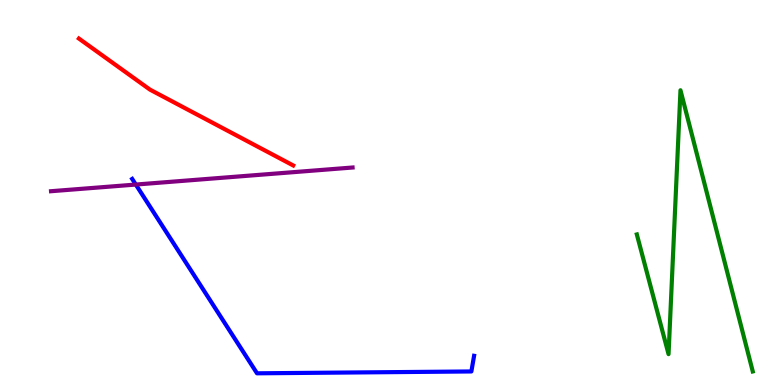[{'lines': ['blue', 'red'], 'intersections': []}, {'lines': ['green', 'red'], 'intersections': []}, {'lines': ['purple', 'red'], 'intersections': []}, {'lines': ['blue', 'green'], 'intersections': []}, {'lines': ['blue', 'purple'], 'intersections': [{'x': 1.75, 'y': 5.21}]}, {'lines': ['green', 'purple'], 'intersections': []}]